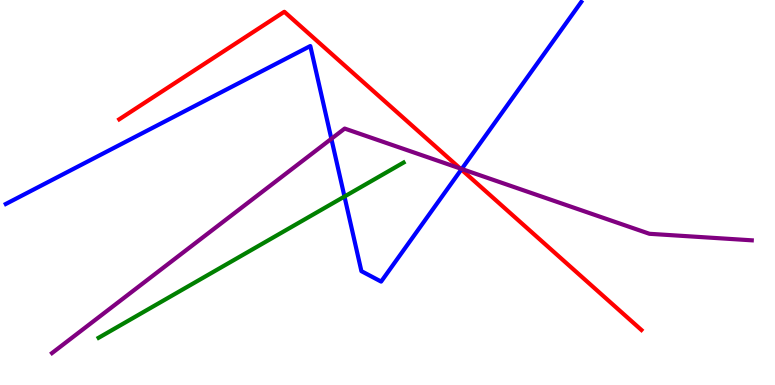[{'lines': ['blue', 'red'], 'intersections': [{'x': 5.95, 'y': 5.6}]}, {'lines': ['green', 'red'], 'intersections': []}, {'lines': ['purple', 'red'], 'intersections': [{'x': 5.94, 'y': 5.63}]}, {'lines': ['blue', 'green'], 'intersections': [{'x': 4.44, 'y': 4.9}]}, {'lines': ['blue', 'purple'], 'intersections': [{'x': 4.28, 'y': 6.4}, {'x': 5.96, 'y': 5.61}]}, {'lines': ['green', 'purple'], 'intersections': []}]